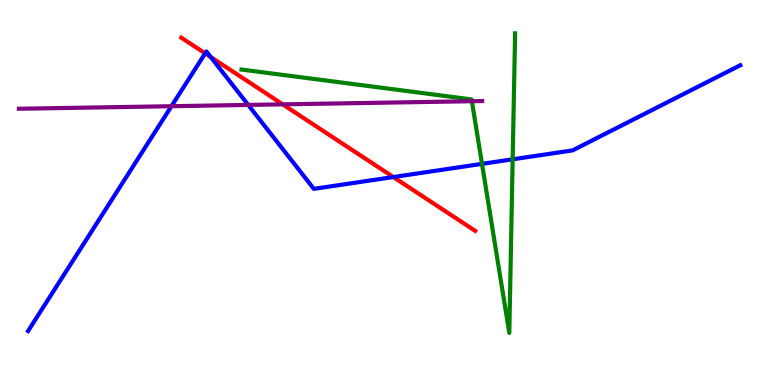[{'lines': ['blue', 'red'], 'intersections': [{'x': 2.65, 'y': 8.61}, {'x': 2.72, 'y': 8.52}, {'x': 5.08, 'y': 5.4}]}, {'lines': ['green', 'red'], 'intersections': []}, {'lines': ['purple', 'red'], 'intersections': [{'x': 3.65, 'y': 7.29}]}, {'lines': ['blue', 'green'], 'intersections': [{'x': 6.22, 'y': 5.74}, {'x': 6.62, 'y': 5.86}]}, {'lines': ['blue', 'purple'], 'intersections': [{'x': 2.21, 'y': 7.24}, {'x': 3.2, 'y': 7.27}]}, {'lines': ['green', 'purple'], 'intersections': [{'x': 6.09, 'y': 7.37}]}]